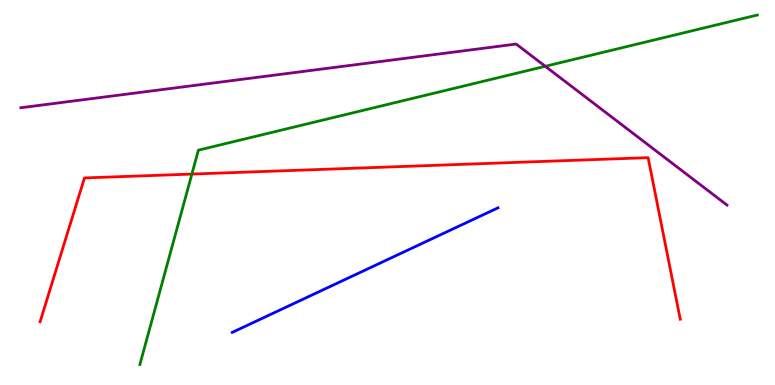[{'lines': ['blue', 'red'], 'intersections': []}, {'lines': ['green', 'red'], 'intersections': [{'x': 2.48, 'y': 5.48}]}, {'lines': ['purple', 'red'], 'intersections': []}, {'lines': ['blue', 'green'], 'intersections': []}, {'lines': ['blue', 'purple'], 'intersections': []}, {'lines': ['green', 'purple'], 'intersections': [{'x': 7.04, 'y': 8.28}]}]